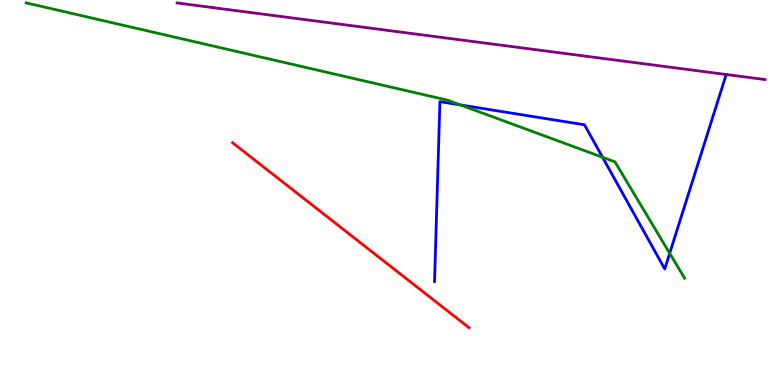[{'lines': ['blue', 'red'], 'intersections': []}, {'lines': ['green', 'red'], 'intersections': []}, {'lines': ['purple', 'red'], 'intersections': []}, {'lines': ['blue', 'green'], 'intersections': [{'x': 5.94, 'y': 7.27}, {'x': 7.77, 'y': 5.91}, {'x': 8.64, 'y': 3.42}]}, {'lines': ['blue', 'purple'], 'intersections': []}, {'lines': ['green', 'purple'], 'intersections': []}]